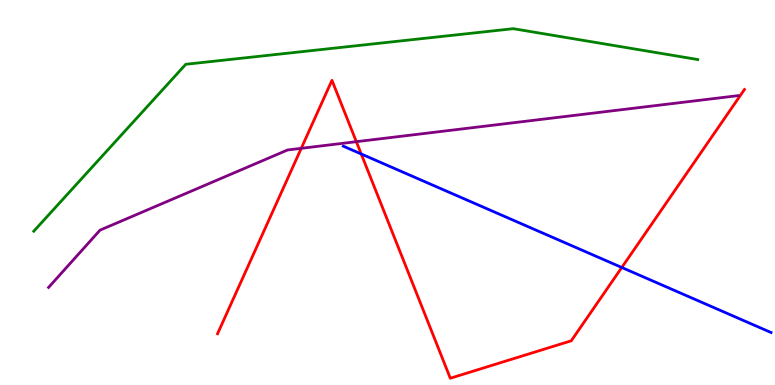[{'lines': ['blue', 'red'], 'intersections': [{'x': 4.66, 'y': 6.0}, {'x': 8.02, 'y': 3.05}]}, {'lines': ['green', 'red'], 'intersections': []}, {'lines': ['purple', 'red'], 'intersections': [{'x': 3.89, 'y': 6.15}, {'x': 4.6, 'y': 6.32}]}, {'lines': ['blue', 'green'], 'intersections': []}, {'lines': ['blue', 'purple'], 'intersections': []}, {'lines': ['green', 'purple'], 'intersections': []}]